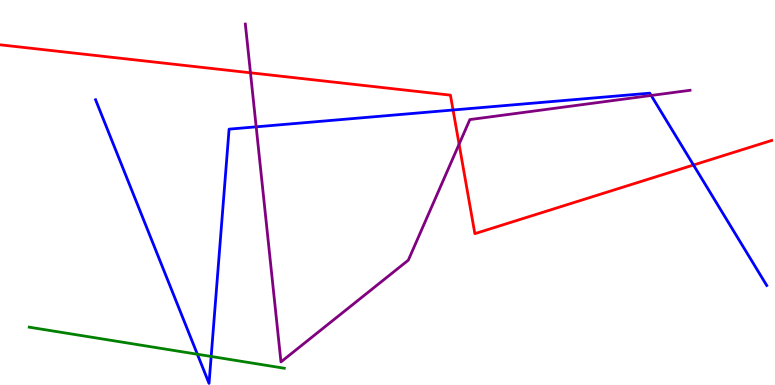[{'lines': ['blue', 'red'], 'intersections': [{'x': 5.85, 'y': 7.14}, {'x': 8.95, 'y': 5.71}]}, {'lines': ['green', 'red'], 'intersections': []}, {'lines': ['purple', 'red'], 'intersections': [{'x': 3.23, 'y': 8.11}, {'x': 5.92, 'y': 6.25}]}, {'lines': ['blue', 'green'], 'intersections': [{'x': 2.55, 'y': 0.799}, {'x': 2.72, 'y': 0.741}]}, {'lines': ['blue', 'purple'], 'intersections': [{'x': 3.31, 'y': 6.71}, {'x': 8.4, 'y': 7.52}]}, {'lines': ['green', 'purple'], 'intersections': []}]